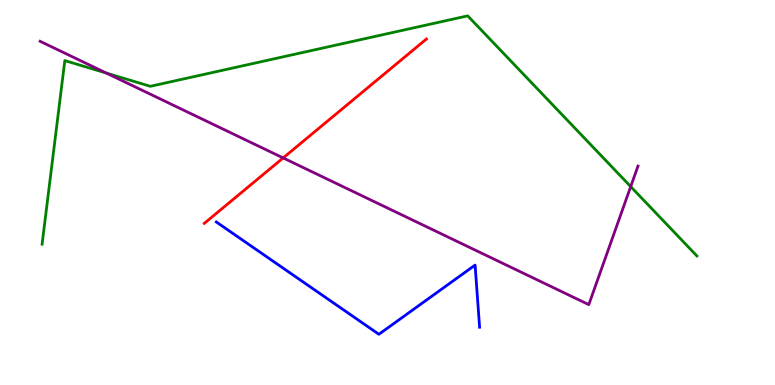[{'lines': ['blue', 'red'], 'intersections': []}, {'lines': ['green', 'red'], 'intersections': []}, {'lines': ['purple', 'red'], 'intersections': [{'x': 3.65, 'y': 5.9}]}, {'lines': ['blue', 'green'], 'intersections': []}, {'lines': ['blue', 'purple'], 'intersections': []}, {'lines': ['green', 'purple'], 'intersections': [{'x': 1.37, 'y': 8.1}, {'x': 8.14, 'y': 5.15}]}]